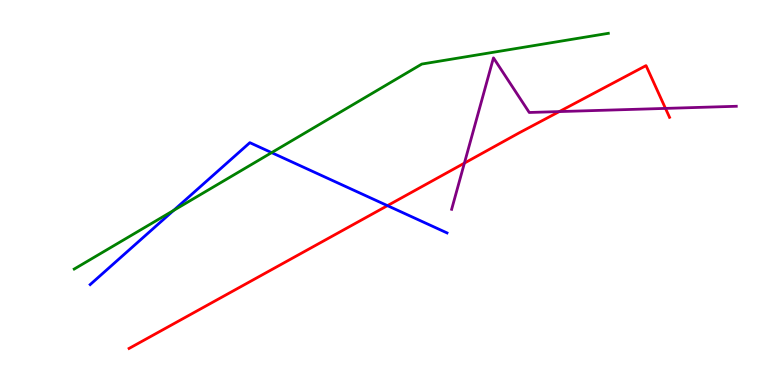[{'lines': ['blue', 'red'], 'intersections': [{'x': 5.0, 'y': 4.66}]}, {'lines': ['green', 'red'], 'intersections': []}, {'lines': ['purple', 'red'], 'intersections': [{'x': 5.99, 'y': 5.76}, {'x': 7.22, 'y': 7.1}, {'x': 8.59, 'y': 7.18}]}, {'lines': ['blue', 'green'], 'intersections': [{'x': 2.24, 'y': 4.53}, {'x': 3.5, 'y': 6.04}]}, {'lines': ['blue', 'purple'], 'intersections': []}, {'lines': ['green', 'purple'], 'intersections': []}]